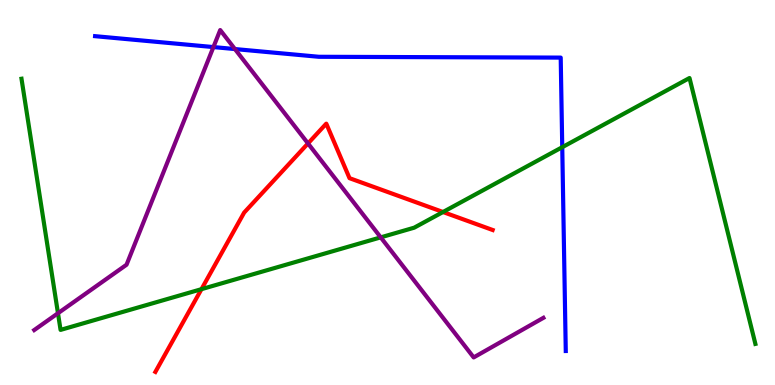[{'lines': ['blue', 'red'], 'intersections': []}, {'lines': ['green', 'red'], 'intersections': [{'x': 2.6, 'y': 2.49}, {'x': 5.72, 'y': 4.49}]}, {'lines': ['purple', 'red'], 'intersections': [{'x': 3.97, 'y': 6.27}]}, {'lines': ['blue', 'green'], 'intersections': [{'x': 7.25, 'y': 6.18}]}, {'lines': ['blue', 'purple'], 'intersections': [{'x': 2.75, 'y': 8.78}, {'x': 3.03, 'y': 8.73}]}, {'lines': ['green', 'purple'], 'intersections': [{'x': 0.748, 'y': 1.86}, {'x': 4.91, 'y': 3.83}]}]